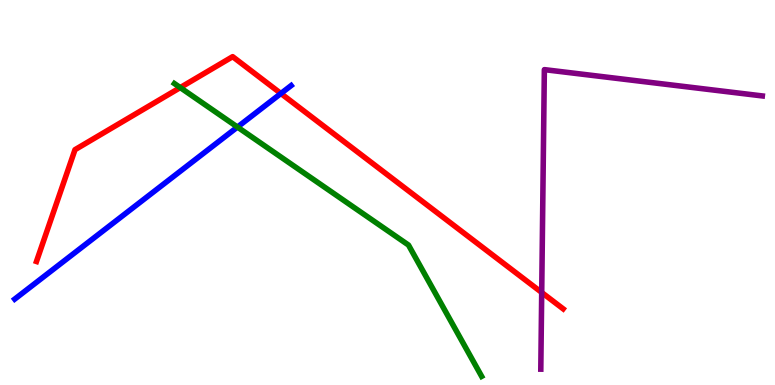[{'lines': ['blue', 'red'], 'intersections': [{'x': 3.62, 'y': 7.57}]}, {'lines': ['green', 'red'], 'intersections': [{'x': 2.33, 'y': 7.72}]}, {'lines': ['purple', 'red'], 'intersections': [{'x': 6.99, 'y': 2.4}]}, {'lines': ['blue', 'green'], 'intersections': [{'x': 3.06, 'y': 6.7}]}, {'lines': ['blue', 'purple'], 'intersections': []}, {'lines': ['green', 'purple'], 'intersections': []}]